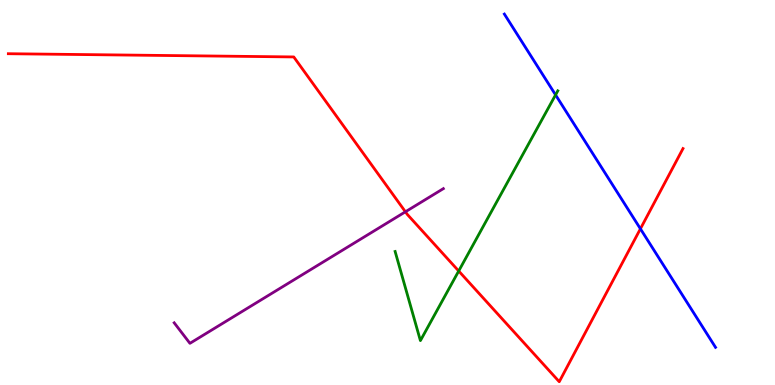[{'lines': ['blue', 'red'], 'intersections': [{'x': 8.26, 'y': 4.06}]}, {'lines': ['green', 'red'], 'intersections': [{'x': 5.92, 'y': 2.96}]}, {'lines': ['purple', 'red'], 'intersections': [{'x': 5.23, 'y': 4.5}]}, {'lines': ['blue', 'green'], 'intersections': [{'x': 7.17, 'y': 7.54}]}, {'lines': ['blue', 'purple'], 'intersections': []}, {'lines': ['green', 'purple'], 'intersections': []}]